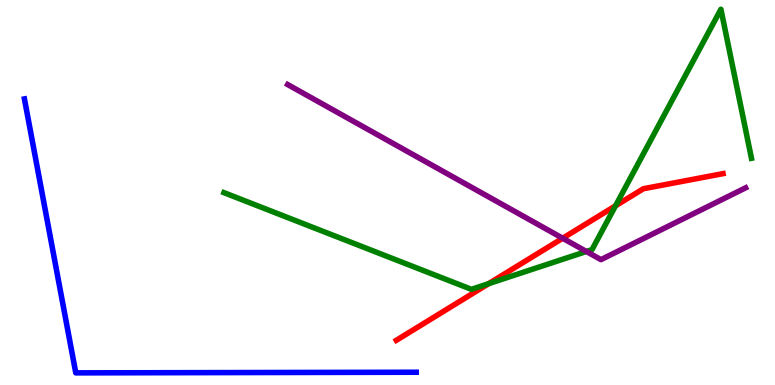[{'lines': ['blue', 'red'], 'intersections': []}, {'lines': ['green', 'red'], 'intersections': [{'x': 6.3, 'y': 2.63}, {'x': 7.94, 'y': 4.65}]}, {'lines': ['purple', 'red'], 'intersections': [{'x': 7.26, 'y': 3.81}]}, {'lines': ['blue', 'green'], 'intersections': []}, {'lines': ['blue', 'purple'], 'intersections': []}, {'lines': ['green', 'purple'], 'intersections': [{'x': 7.57, 'y': 3.47}]}]